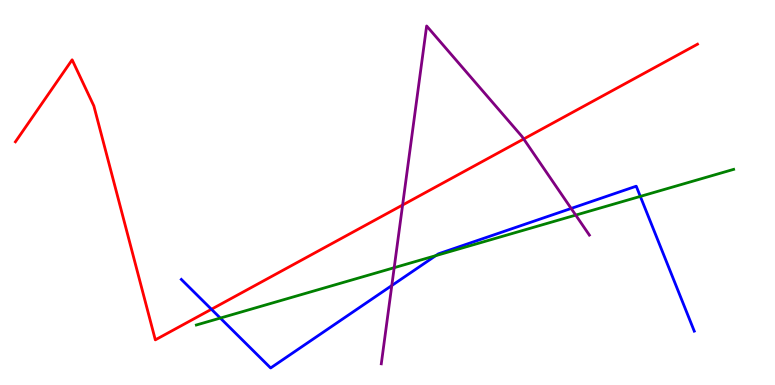[{'lines': ['blue', 'red'], 'intersections': [{'x': 2.73, 'y': 1.97}]}, {'lines': ['green', 'red'], 'intersections': []}, {'lines': ['purple', 'red'], 'intersections': [{'x': 5.19, 'y': 4.68}, {'x': 6.76, 'y': 6.39}]}, {'lines': ['blue', 'green'], 'intersections': [{'x': 2.84, 'y': 1.74}, {'x': 5.62, 'y': 3.36}, {'x': 8.26, 'y': 4.9}]}, {'lines': ['blue', 'purple'], 'intersections': [{'x': 5.06, 'y': 2.58}, {'x': 7.37, 'y': 4.59}]}, {'lines': ['green', 'purple'], 'intersections': [{'x': 5.09, 'y': 3.05}, {'x': 7.43, 'y': 4.41}]}]